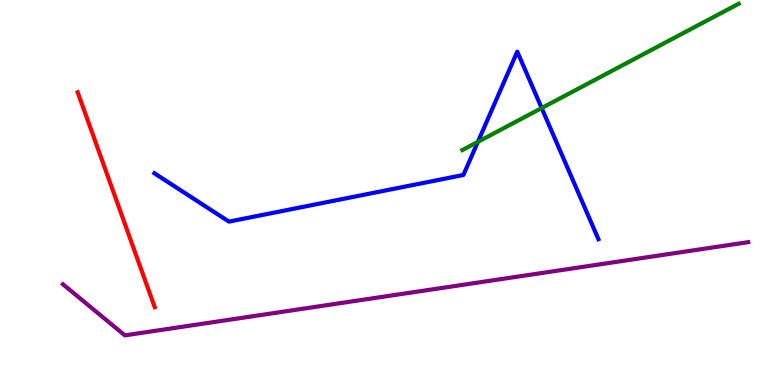[{'lines': ['blue', 'red'], 'intersections': []}, {'lines': ['green', 'red'], 'intersections': []}, {'lines': ['purple', 'red'], 'intersections': []}, {'lines': ['blue', 'green'], 'intersections': [{'x': 6.17, 'y': 6.32}, {'x': 6.99, 'y': 7.19}]}, {'lines': ['blue', 'purple'], 'intersections': []}, {'lines': ['green', 'purple'], 'intersections': []}]